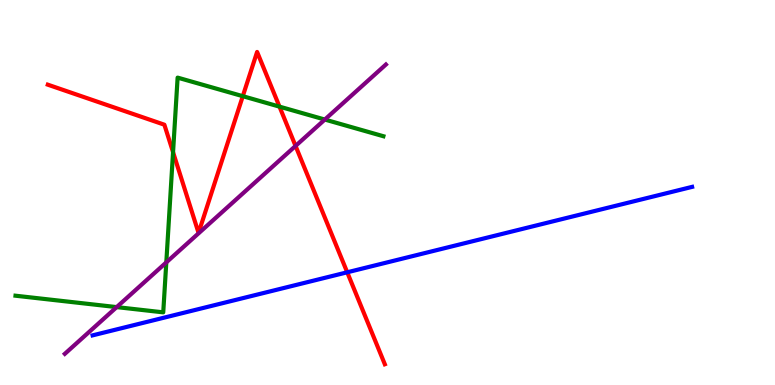[{'lines': ['blue', 'red'], 'intersections': [{'x': 4.48, 'y': 2.93}]}, {'lines': ['green', 'red'], 'intersections': [{'x': 2.23, 'y': 6.05}, {'x': 3.13, 'y': 7.5}, {'x': 3.61, 'y': 7.23}]}, {'lines': ['purple', 'red'], 'intersections': [{'x': 3.81, 'y': 6.21}]}, {'lines': ['blue', 'green'], 'intersections': []}, {'lines': ['blue', 'purple'], 'intersections': []}, {'lines': ['green', 'purple'], 'intersections': [{'x': 1.51, 'y': 2.02}, {'x': 2.15, 'y': 3.18}, {'x': 4.19, 'y': 6.89}]}]